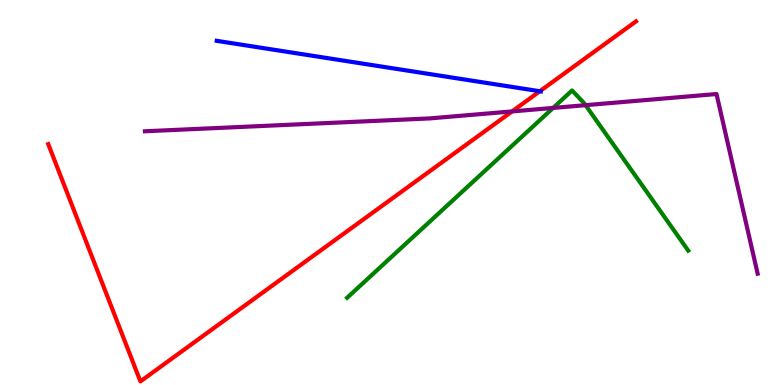[{'lines': ['blue', 'red'], 'intersections': [{'x': 6.97, 'y': 7.63}]}, {'lines': ['green', 'red'], 'intersections': []}, {'lines': ['purple', 'red'], 'intersections': [{'x': 6.61, 'y': 7.11}]}, {'lines': ['blue', 'green'], 'intersections': []}, {'lines': ['blue', 'purple'], 'intersections': []}, {'lines': ['green', 'purple'], 'intersections': [{'x': 7.14, 'y': 7.2}, {'x': 7.56, 'y': 7.27}]}]